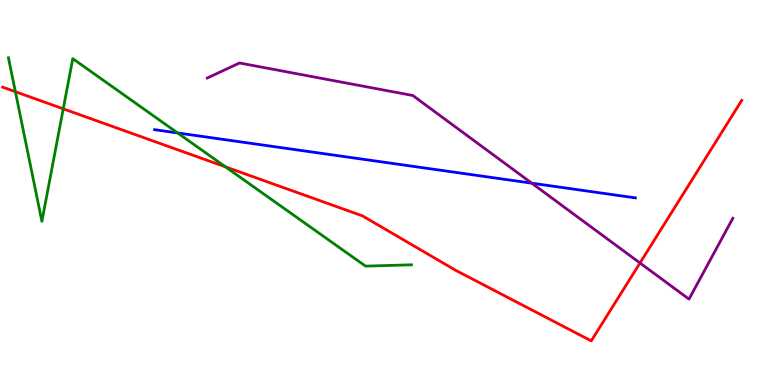[{'lines': ['blue', 'red'], 'intersections': []}, {'lines': ['green', 'red'], 'intersections': [{'x': 0.198, 'y': 7.62}, {'x': 0.816, 'y': 7.17}, {'x': 2.91, 'y': 5.67}]}, {'lines': ['purple', 'red'], 'intersections': [{'x': 8.26, 'y': 3.17}]}, {'lines': ['blue', 'green'], 'intersections': [{'x': 2.29, 'y': 6.55}]}, {'lines': ['blue', 'purple'], 'intersections': [{'x': 6.86, 'y': 5.24}]}, {'lines': ['green', 'purple'], 'intersections': []}]